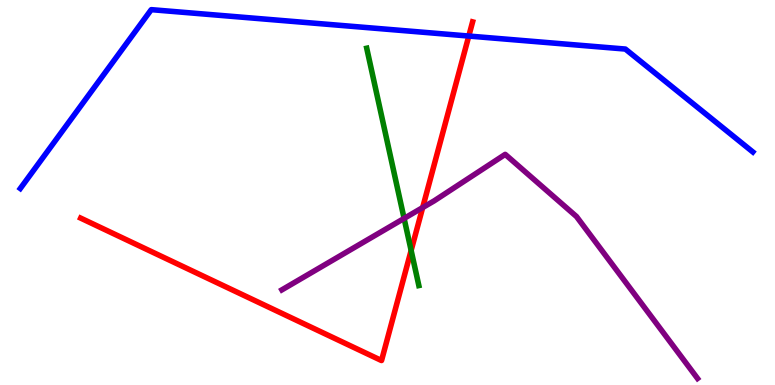[{'lines': ['blue', 'red'], 'intersections': [{'x': 6.05, 'y': 9.06}]}, {'lines': ['green', 'red'], 'intersections': [{'x': 5.31, 'y': 3.49}]}, {'lines': ['purple', 'red'], 'intersections': [{'x': 5.45, 'y': 4.61}]}, {'lines': ['blue', 'green'], 'intersections': []}, {'lines': ['blue', 'purple'], 'intersections': []}, {'lines': ['green', 'purple'], 'intersections': [{'x': 5.21, 'y': 4.33}]}]